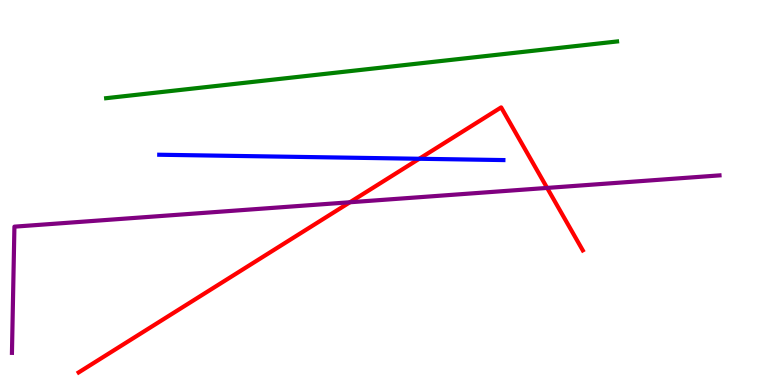[{'lines': ['blue', 'red'], 'intersections': [{'x': 5.41, 'y': 5.88}]}, {'lines': ['green', 'red'], 'intersections': []}, {'lines': ['purple', 'red'], 'intersections': [{'x': 4.52, 'y': 4.75}, {'x': 7.06, 'y': 5.12}]}, {'lines': ['blue', 'green'], 'intersections': []}, {'lines': ['blue', 'purple'], 'intersections': []}, {'lines': ['green', 'purple'], 'intersections': []}]